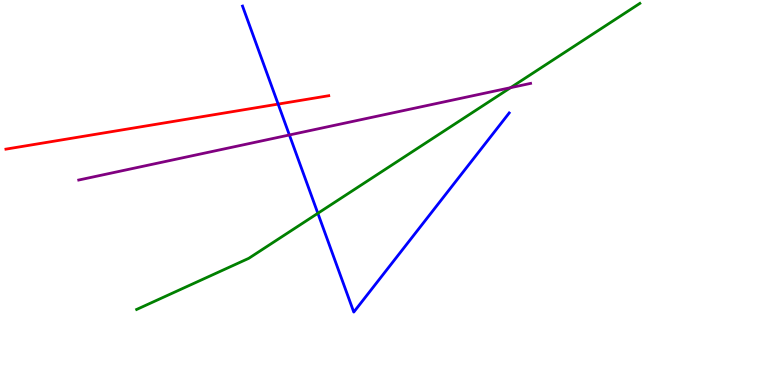[{'lines': ['blue', 'red'], 'intersections': [{'x': 3.59, 'y': 7.3}]}, {'lines': ['green', 'red'], 'intersections': []}, {'lines': ['purple', 'red'], 'intersections': []}, {'lines': ['blue', 'green'], 'intersections': [{'x': 4.1, 'y': 4.46}]}, {'lines': ['blue', 'purple'], 'intersections': [{'x': 3.73, 'y': 6.49}]}, {'lines': ['green', 'purple'], 'intersections': [{'x': 6.59, 'y': 7.72}]}]